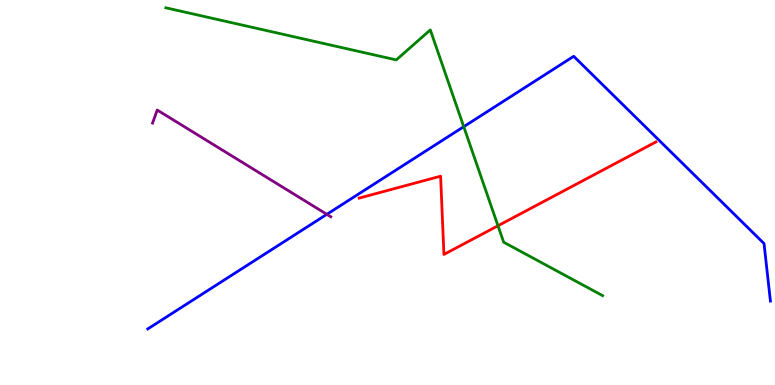[{'lines': ['blue', 'red'], 'intersections': []}, {'lines': ['green', 'red'], 'intersections': [{'x': 6.43, 'y': 4.14}]}, {'lines': ['purple', 'red'], 'intersections': []}, {'lines': ['blue', 'green'], 'intersections': [{'x': 5.98, 'y': 6.71}]}, {'lines': ['blue', 'purple'], 'intersections': [{'x': 4.22, 'y': 4.43}]}, {'lines': ['green', 'purple'], 'intersections': []}]